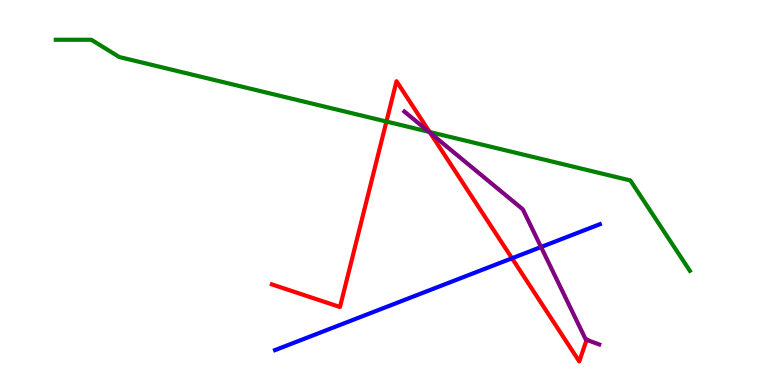[{'lines': ['blue', 'red'], 'intersections': [{'x': 6.61, 'y': 3.29}]}, {'lines': ['green', 'red'], 'intersections': [{'x': 4.99, 'y': 6.84}, {'x': 5.54, 'y': 6.57}]}, {'lines': ['purple', 'red'], 'intersections': [{'x': 5.55, 'y': 6.55}, {'x': 7.57, 'y': 1.17}]}, {'lines': ['blue', 'green'], 'intersections': []}, {'lines': ['blue', 'purple'], 'intersections': [{'x': 6.98, 'y': 3.58}]}, {'lines': ['green', 'purple'], 'intersections': [{'x': 5.53, 'y': 6.58}]}]